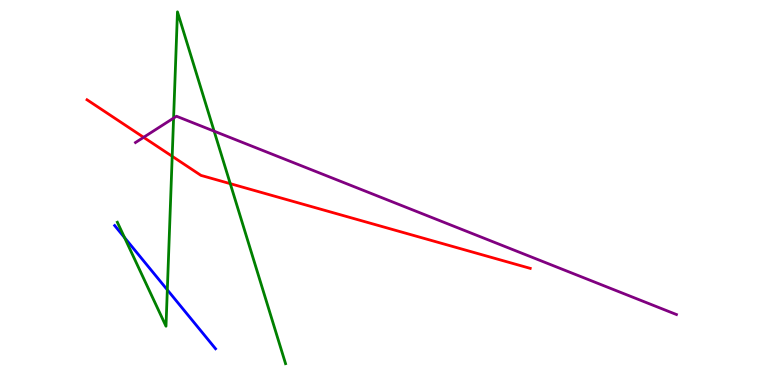[{'lines': ['blue', 'red'], 'intersections': []}, {'lines': ['green', 'red'], 'intersections': [{'x': 2.22, 'y': 5.94}, {'x': 2.97, 'y': 5.23}]}, {'lines': ['purple', 'red'], 'intersections': [{'x': 1.85, 'y': 6.43}]}, {'lines': ['blue', 'green'], 'intersections': [{'x': 1.61, 'y': 3.83}, {'x': 2.16, 'y': 2.47}]}, {'lines': ['blue', 'purple'], 'intersections': []}, {'lines': ['green', 'purple'], 'intersections': [{'x': 2.24, 'y': 6.93}, {'x': 2.76, 'y': 6.59}]}]